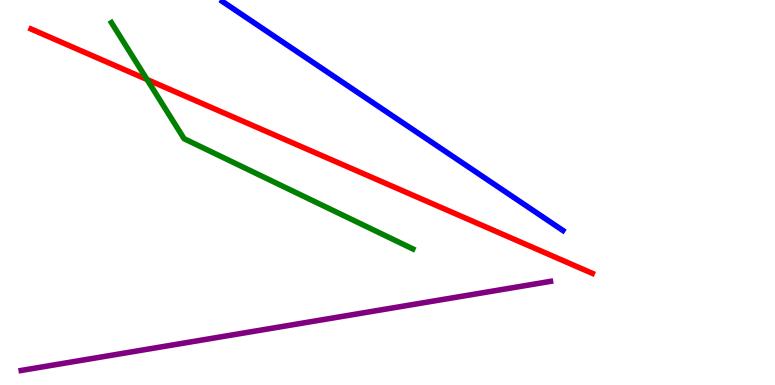[{'lines': ['blue', 'red'], 'intersections': []}, {'lines': ['green', 'red'], 'intersections': [{'x': 1.9, 'y': 7.94}]}, {'lines': ['purple', 'red'], 'intersections': []}, {'lines': ['blue', 'green'], 'intersections': []}, {'lines': ['blue', 'purple'], 'intersections': []}, {'lines': ['green', 'purple'], 'intersections': []}]